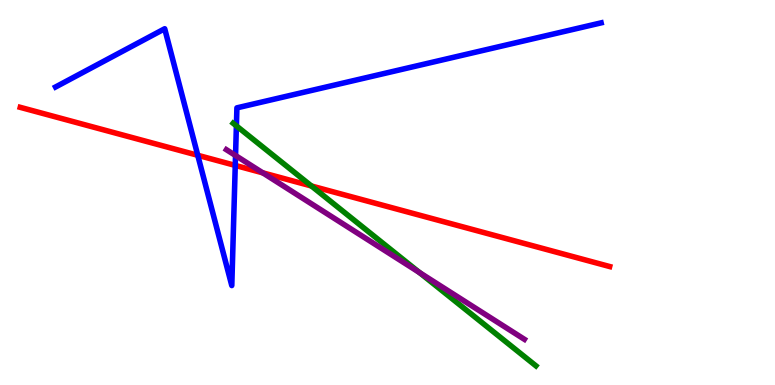[{'lines': ['blue', 'red'], 'intersections': [{'x': 2.55, 'y': 5.97}, {'x': 3.04, 'y': 5.7}]}, {'lines': ['green', 'red'], 'intersections': [{'x': 4.02, 'y': 5.17}]}, {'lines': ['purple', 'red'], 'intersections': [{'x': 3.39, 'y': 5.51}]}, {'lines': ['blue', 'green'], 'intersections': [{'x': 3.05, 'y': 6.73}]}, {'lines': ['blue', 'purple'], 'intersections': [{'x': 3.04, 'y': 5.96}]}, {'lines': ['green', 'purple'], 'intersections': [{'x': 5.41, 'y': 2.92}]}]